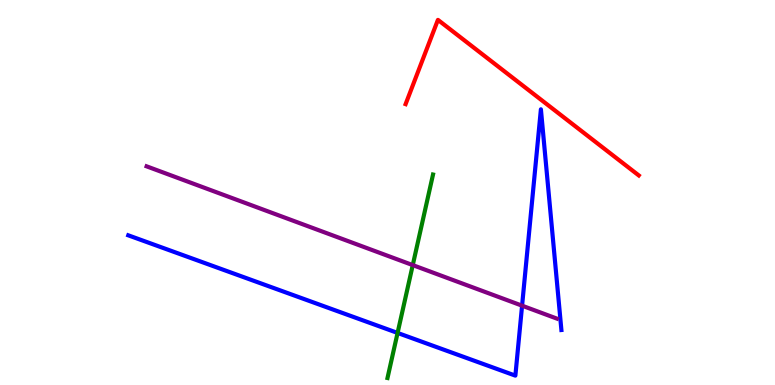[{'lines': ['blue', 'red'], 'intersections': []}, {'lines': ['green', 'red'], 'intersections': []}, {'lines': ['purple', 'red'], 'intersections': []}, {'lines': ['blue', 'green'], 'intersections': [{'x': 5.13, 'y': 1.35}]}, {'lines': ['blue', 'purple'], 'intersections': [{'x': 6.74, 'y': 2.06}]}, {'lines': ['green', 'purple'], 'intersections': [{'x': 5.33, 'y': 3.11}]}]